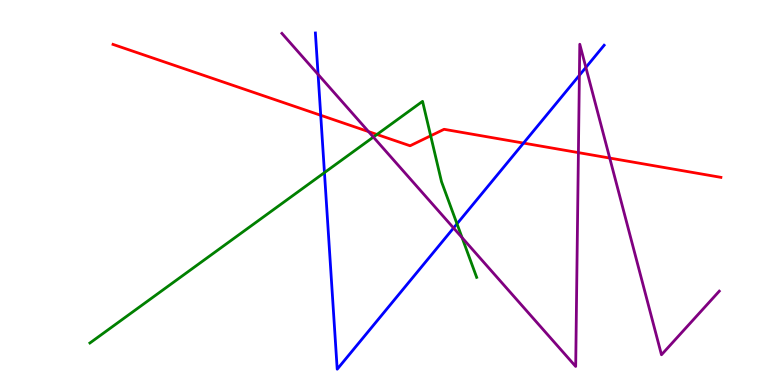[{'lines': ['blue', 'red'], 'intersections': [{'x': 4.14, 'y': 7.01}, {'x': 6.76, 'y': 6.28}]}, {'lines': ['green', 'red'], 'intersections': [{'x': 4.86, 'y': 6.51}, {'x': 5.56, 'y': 6.47}]}, {'lines': ['purple', 'red'], 'intersections': [{'x': 4.76, 'y': 6.58}, {'x': 7.46, 'y': 6.04}, {'x': 7.87, 'y': 5.89}]}, {'lines': ['blue', 'green'], 'intersections': [{'x': 4.19, 'y': 5.52}, {'x': 5.9, 'y': 4.19}]}, {'lines': ['blue', 'purple'], 'intersections': [{'x': 4.1, 'y': 8.07}, {'x': 5.85, 'y': 4.08}, {'x': 7.48, 'y': 8.04}, {'x': 7.56, 'y': 8.25}]}, {'lines': ['green', 'purple'], 'intersections': [{'x': 4.82, 'y': 6.44}, {'x': 5.96, 'y': 3.83}]}]